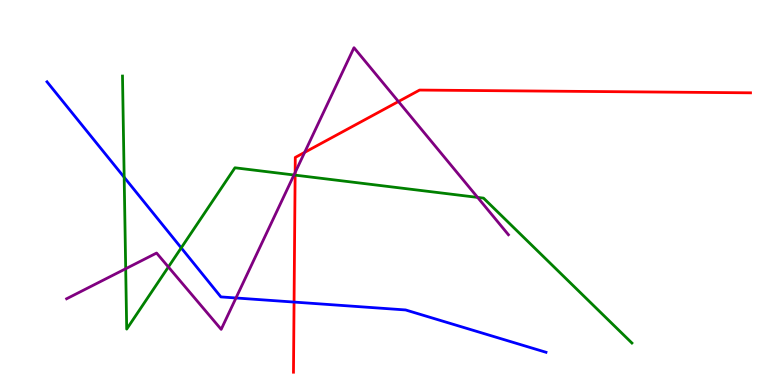[{'lines': ['blue', 'red'], 'intersections': [{'x': 3.79, 'y': 2.15}]}, {'lines': ['green', 'red'], 'intersections': [{'x': 3.81, 'y': 5.45}]}, {'lines': ['purple', 'red'], 'intersections': [{'x': 3.81, 'y': 5.52}, {'x': 3.93, 'y': 6.04}, {'x': 5.14, 'y': 7.36}]}, {'lines': ['blue', 'green'], 'intersections': [{'x': 1.6, 'y': 5.4}, {'x': 2.34, 'y': 3.56}]}, {'lines': ['blue', 'purple'], 'intersections': [{'x': 3.04, 'y': 2.26}]}, {'lines': ['green', 'purple'], 'intersections': [{'x': 1.62, 'y': 3.02}, {'x': 2.17, 'y': 3.07}, {'x': 3.79, 'y': 5.45}, {'x': 6.16, 'y': 4.87}]}]